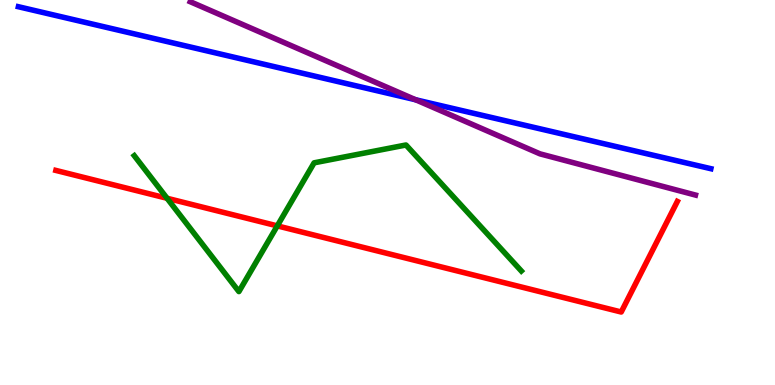[{'lines': ['blue', 'red'], 'intersections': []}, {'lines': ['green', 'red'], 'intersections': [{'x': 2.16, 'y': 4.85}, {'x': 3.58, 'y': 4.13}]}, {'lines': ['purple', 'red'], 'intersections': []}, {'lines': ['blue', 'green'], 'intersections': []}, {'lines': ['blue', 'purple'], 'intersections': [{'x': 5.36, 'y': 7.41}]}, {'lines': ['green', 'purple'], 'intersections': []}]